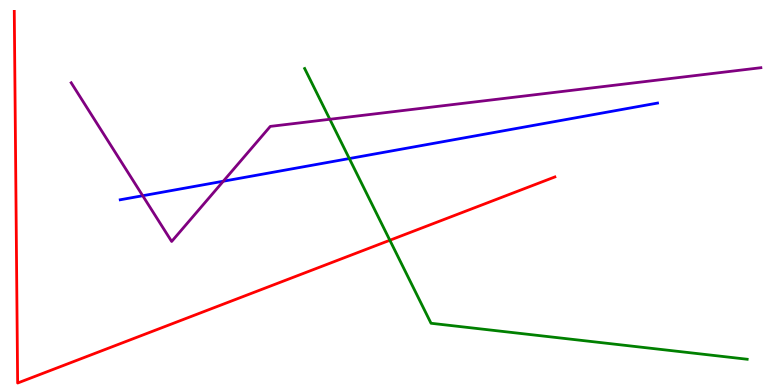[{'lines': ['blue', 'red'], 'intersections': []}, {'lines': ['green', 'red'], 'intersections': [{'x': 5.03, 'y': 3.76}]}, {'lines': ['purple', 'red'], 'intersections': []}, {'lines': ['blue', 'green'], 'intersections': [{'x': 4.51, 'y': 5.88}]}, {'lines': ['blue', 'purple'], 'intersections': [{'x': 1.84, 'y': 4.92}, {'x': 2.88, 'y': 5.29}]}, {'lines': ['green', 'purple'], 'intersections': [{'x': 4.26, 'y': 6.9}]}]